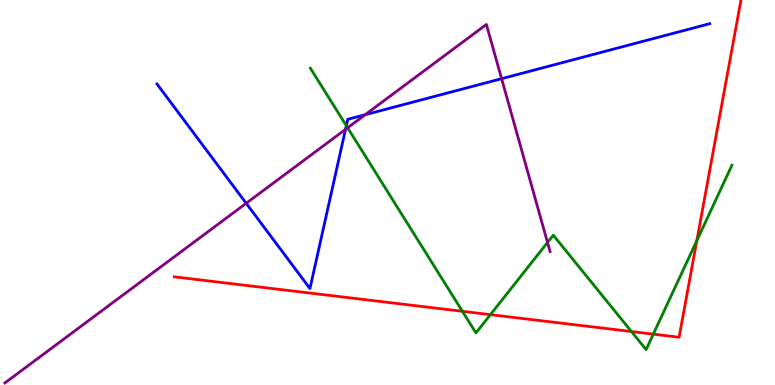[{'lines': ['blue', 'red'], 'intersections': []}, {'lines': ['green', 'red'], 'intersections': [{'x': 5.97, 'y': 1.91}, {'x': 6.33, 'y': 1.83}, {'x': 8.15, 'y': 1.39}, {'x': 8.43, 'y': 1.32}, {'x': 8.99, 'y': 3.75}]}, {'lines': ['purple', 'red'], 'intersections': []}, {'lines': ['blue', 'green'], 'intersections': [{'x': 4.47, 'y': 6.73}]}, {'lines': ['blue', 'purple'], 'intersections': [{'x': 3.18, 'y': 4.72}, {'x': 4.46, 'y': 6.64}, {'x': 4.71, 'y': 7.02}, {'x': 6.47, 'y': 7.96}]}, {'lines': ['green', 'purple'], 'intersections': [{'x': 4.49, 'y': 6.68}, {'x': 7.06, 'y': 3.7}]}]